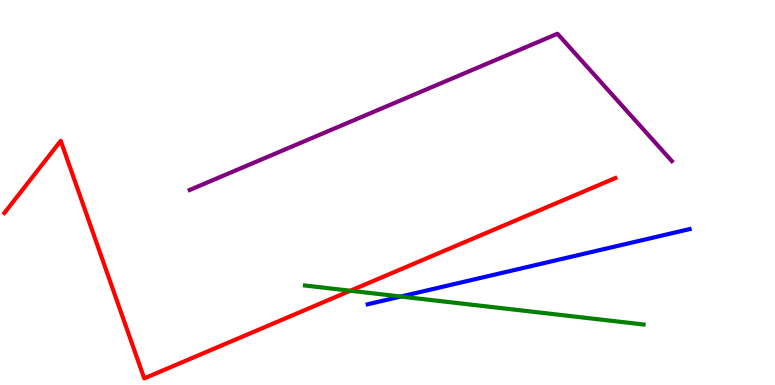[{'lines': ['blue', 'red'], 'intersections': []}, {'lines': ['green', 'red'], 'intersections': [{'x': 4.52, 'y': 2.45}]}, {'lines': ['purple', 'red'], 'intersections': []}, {'lines': ['blue', 'green'], 'intersections': [{'x': 5.17, 'y': 2.3}]}, {'lines': ['blue', 'purple'], 'intersections': []}, {'lines': ['green', 'purple'], 'intersections': []}]